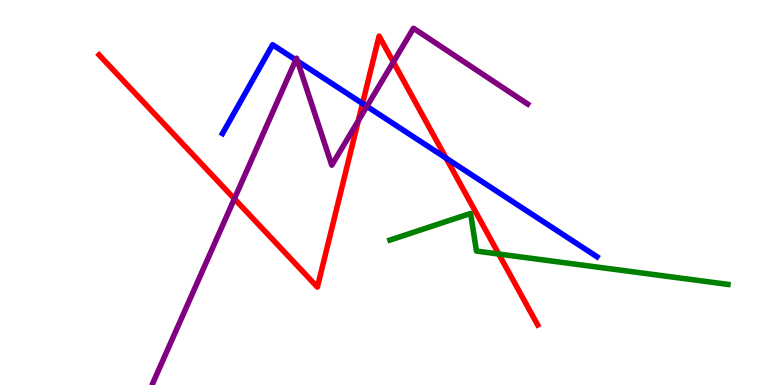[{'lines': ['blue', 'red'], 'intersections': [{'x': 4.68, 'y': 7.31}, {'x': 5.76, 'y': 5.89}]}, {'lines': ['green', 'red'], 'intersections': [{'x': 6.44, 'y': 3.4}]}, {'lines': ['purple', 'red'], 'intersections': [{'x': 3.02, 'y': 4.84}, {'x': 4.62, 'y': 6.86}, {'x': 5.08, 'y': 8.39}]}, {'lines': ['blue', 'green'], 'intersections': []}, {'lines': ['blue', 'purple'], 'intersections': [{'x': 3.82, 'y': 8.44}, {'x': 3.84, 'y': 8.41}, {'x': 4.73, 'y': 7.24}]}, {'lines': ['green', 'purple'], 'intersections': []}]